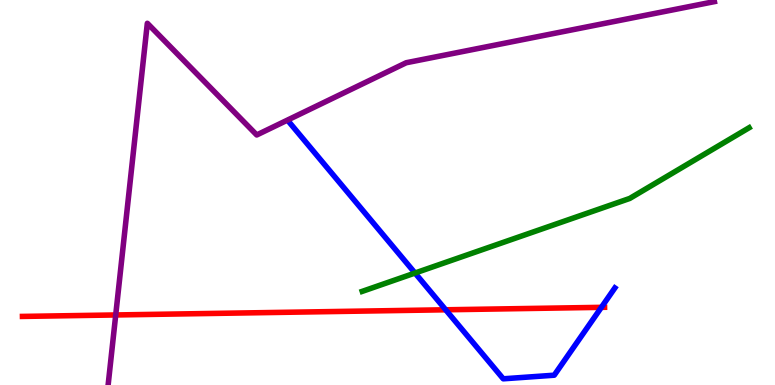[{'lines': ['blue', 'red'], 'intersections': [{'x': 5.75, 'y': 1.95}, {'x': 7.76, 'y': 2.02}]}, {'lines': ['green', 'red'], 'intersections': []}, {'lines': ['purple', 'red'], 'intersections': [{'x': 1.49, 'y': 1.82}]}, {'lines': ['blue', 'green'], 'intersections': [{'x': 5.36, 'y': 2.91}]}, {'lines': ['blue', 'purple'], 'intersections': []}, {'lines': ['green', 'purple'], 'intersections': []}]